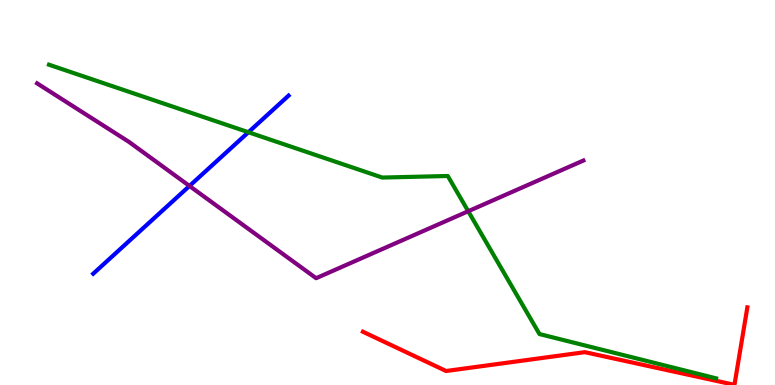[{'lines': ['blue', 'red'], 'intersections': []}, {'lines': ['green', 'red'], 'intersections': []}, {'lines': ['purple', 'red'], 'intersections': []}, {'lines': ['blue', 'green'], 'intersections': [{'x': 3.21, 'y': 6.57}]}, {'lines': ['blue', 'purple'], 'intersections': [{'x': 2.44, 'y': 5.17}]}, {'lines': ['green', 'purple'], 'intersections': [{'x': 6.04, 'y': 4.51}]}]